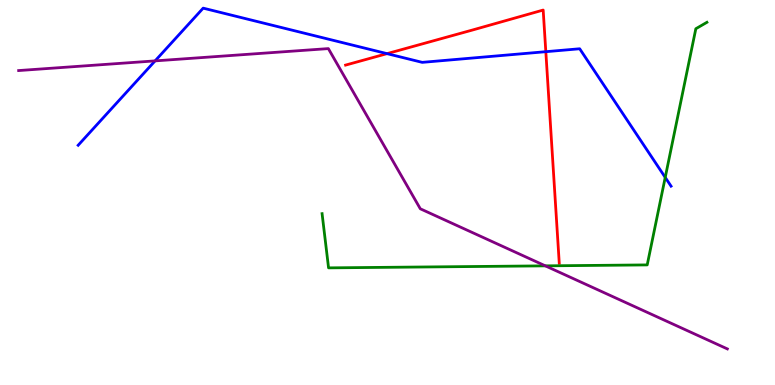[{'lines': ['blue', 'red'], 'intersections': [{'x': 4.99, 'y': 8.61}, {'x': 7.04, 'y': 8.66}]}, {'lines': ['green', 'red'], 'intersections': []}, {'lines': ['purple', 'red'], 'intersections': []}, {'lines': ['blue', 'green'], 'intersections': [{'x': 8.58, 'y': 5.39}]}, {'lines': ['blue', 'purple'], 'intersections': [{'x': 2.0, 'y': 8.42}]}, {'lines': ['green', 'purple'], 'intersections': [{'x': 7.04, 'y': 3.09}]}]